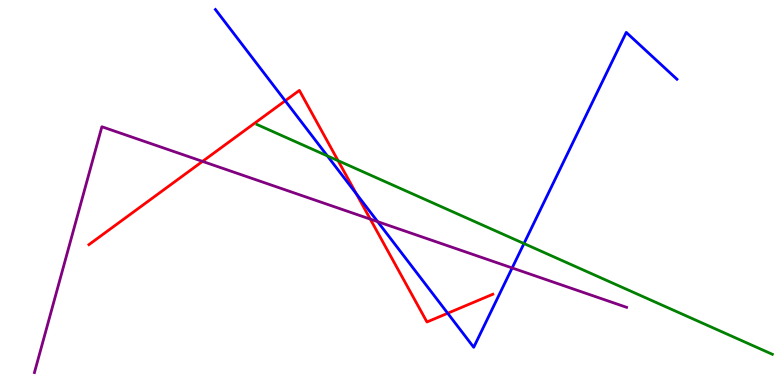[{'lines': ['blue', 'red'], 'intersections': [{'x': 3.68, 'y': 7.38}, {'x': 4.6, 'y': 4.97}, {'x': 5.78, 'y': 1.86}]}, {'lines': ['green', 'red'], 'intersections': [{'x': 4.36, 'y': 5.83}]}, {'lines': ['purple', 'red'], 'intersections': [{'x': 2.61, 'y': 5.81}, {'x': 4.78, 'y': 4.31}]}, {'lines': ['blue', 'green'], 'intersections': [{'x': 4.22, 'y': 5.95}, {'x': 6.76, 'y': 3.67}]}, {'lines': ['blue', 'purple'], 'intersections': [{'x': 4.87, 'y': 4.24}, {'x': 6.61, 'y': 3.04}]}, {'lines': ['green', 'purple'], 'intersections': []}]